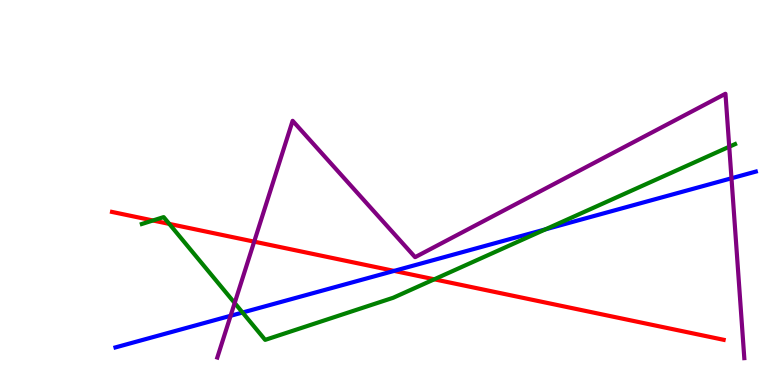[{'lines': ['blue', 'red'], 'intersections': [{'x': 5.09, 'y': 2.96}]}, {'lines': ['green', 'red'], 'intersections': [{'x': 1.97, 'y': 4.27}, {'x': 2.18, 'y': 4.18}, {'x': 5.6, 'y': 2.75}]}, {'lines': ['purple', 'red'], 'intersections': [{'x': 3.28, 'y': 3.72}]}, {'lines': ['blue', 'green'], 'intersections': [{'x': 3.13, 'y': 1.88}, {'x': 7.04, 'y': 4.04}]}, {'lines': ['blue', 'purple'], 'intersections': [{'x': 2.98, 'y': 1.8}, {'x': 9.44, 'y': 5.37}]}, {'lines': ['green', 'purple'], 'intersections': [{'x': 3.03, 'y': 2.13}, {'x': 9.41, 'y': 6.19}]}]